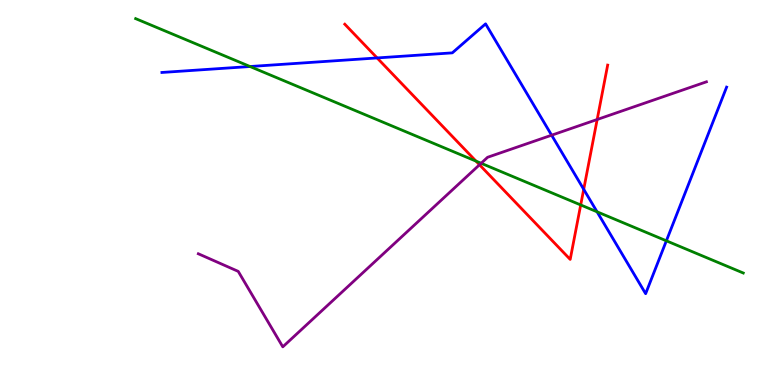[{'lines': ['blue', 'red'], 'intersections': [{'x': 4.87, 'y': 8.5}, {'x': 7.53, 'y': 5.08}]}, {'lines': ['green', 'red'], 'intersections': [{'x': 6.14, 'y': 5.82}, {'x': 7.49, 'y': 4.68}]}, {'lines': ['purple', 'red'], 'intersections': [{'x': 6.19, 'y': 5.72}, {'x': 7.71, 'y': 6.9}]}, {'lines': ['blue', 'green'], 'intersections': [{'x': 3.23, 'y': 8.27}, {'x': 7.7, 'y': 4.5}, {'x': 8.6, 'y': 3.75}]}, {'lines': ['blue', 'purple'], 'intersections': [{'x': 7.12, 'y': 6.49}]}, {'lines': ['green', 'purple'], 'intersections': [{'x': 6.21, 'y': 5.76}]}]